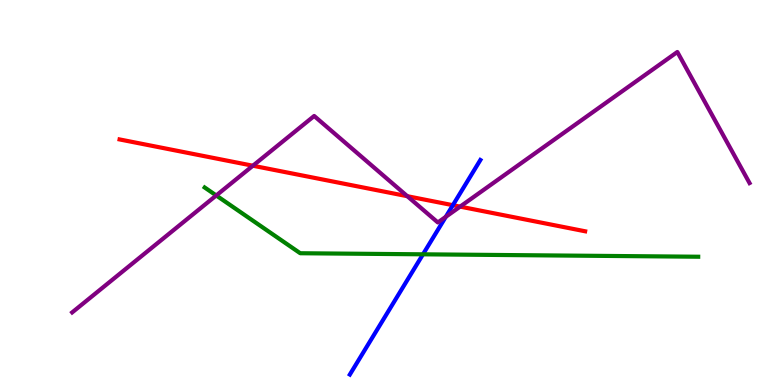[{'lines': ['blue', 'red'], 'intersections': [{'x': 5.84, 'y': 4.67}]}, {'lines': ['green', 'red'], 'intersections': []}, {'lines': ['purple', 'red'], 'intersections': [{'x': 3.26, 'y': 5.7}, {'x': 5.26, 'y': 4.9}, {'x': 5.94, 'y': 4.63}]}, {'lines': ['blue', 'green'], 'intersections': [{'x': 5.46, 'y': 3.39}]}, {'lines': ['blue', 'purple'], 'intersections': [{'x': 5.75, 'y': 4.37}]}, {'lines': ['green', 'purple'], 'intersections': [{'x': 2.79, 'y': 4.92}]}]